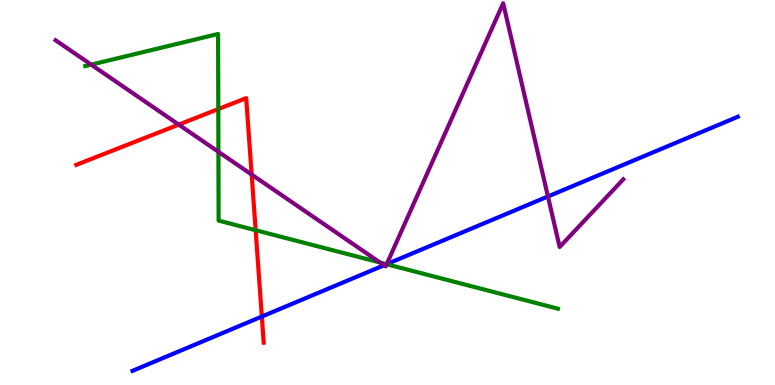[{'lines': ['blue', 'red'], 'intersections': [{'x': 3.38, 'y': 1.78}]}, {'lines': ['green', 'red'], 'intersections': [{'x': 2.82, 'y': 7.17}, {'x': 3.3, 'y': 4.02}]}, {'lines': ['purple', 'red'], 'intersections': [{'x': 2.31, 'y': 6.76}, {'x': 3.25, 'y': 5.47}]}, {'lines': ['blue', 'green'], 'intersections': [{'x': 4.99, 'y': 3.14}]}, {'lines': ['blue', 'purple'], 'intersections': [{'x': 4.96, 'y': 3.11}, {'x': 4.99, 'y': 3.14}, {'x': 7.07, 'y': 4.9}]}, {'lines': ['green', 'purple'], 'intersections': [{'x': 1.18, 'y': 8.32}, {'x': 2.82, 'y': 6.06}, {'x': 4.9, 'y': 3.18}, {'x': 4.99, 'y': 3.14}]}]